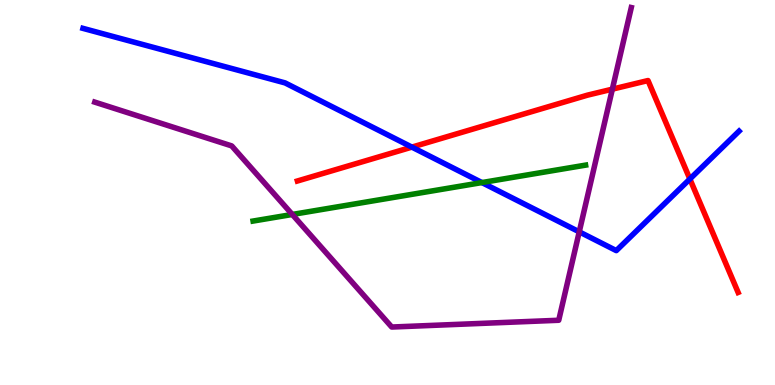[{'lines': ['blue', 'red'], 'intersections': [{'x': 5.31, 'y': 6.18}, {'x': 8.9, 'y': 5.35}]}, {'lines': ['green', 'red'], 'intersections': []}, {'lines': ['purple', 'red'], 'intersections': [{'x': 7.9, 'y': 7.68}]}, {'lines': ['blue', 'green'], 'intersections': [{'x': 6.22, 'y': 5.26}]}, {'lines': ['blue', 'purple'], 'intersections': [{'x': 7.47, 'y': 3.98}]}, {'lines': ['green', 'purple'], 'intersections': [{'x': 3.77, 'y': 4.43}]}]